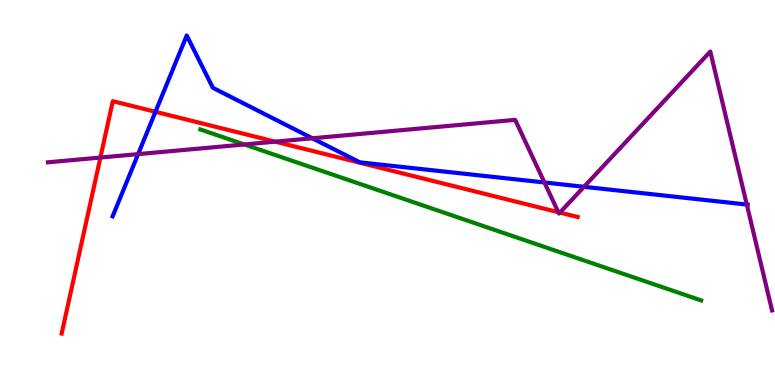[{'lines': ['blue', 'red'], 'intersections': [{'x': 2.01, 'y': 7.1}]}, {'lines': ['green', 'red'], 'intersections': []}, {'lines': ['purple', 'red'], 'intersections': [{'x': 1.3, 'y': 5.91}, {'x': 3.55, 'y': 6.32}, {'x': 7.2, 'y': 4.49}, {'x': 7.22, 'y': 4.48}]}, {'lines': ['blue', 'green'], 'intersections': []}, {'lines': ['blue', 'purple'], 'intersections': [{'x': 1.78, 'y': 6.0}, {'x': 4.03, 'y': 6.41}, {'x': 7.02, 'y': 5.26}, {'x': 7.54, 'y': 5.15}, {'x': 9.64, 'y': 4.69}]}, {'lines': ['green', 'purple'], 'intersections': [{'x': 3.15, 'y': 6.25}]}]